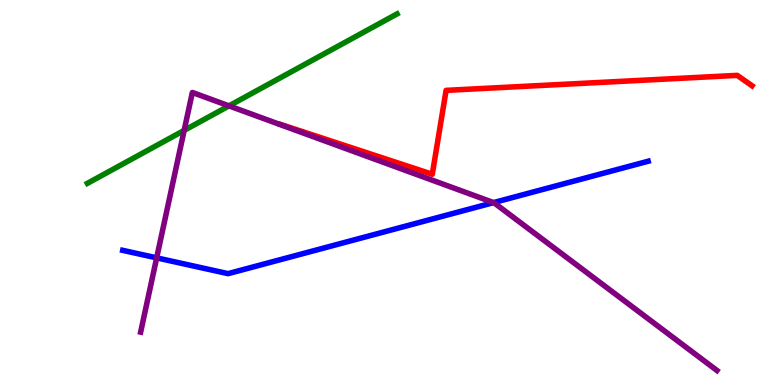[{'lines': ['blue', 'red'], 'intersections': []}, {'lines': ['green', 'red'], 'intersections': []}, {'lines': ['purple', 'red'], 'intersections': []}, {'lines': ['blue', 'green'], 'intersections': []}, {'lines': ['blue', 'purple'], 'intersections': [{'x': 2.02, 'y': 3.3}, {'x': 6.37, 'y': 4.74}]}, {'lines': ['green', 'purple'], 'intersections': [{'x': 2.38, 'y': 6.61}, {'x': 2.95, 'y': 7.25}]}]